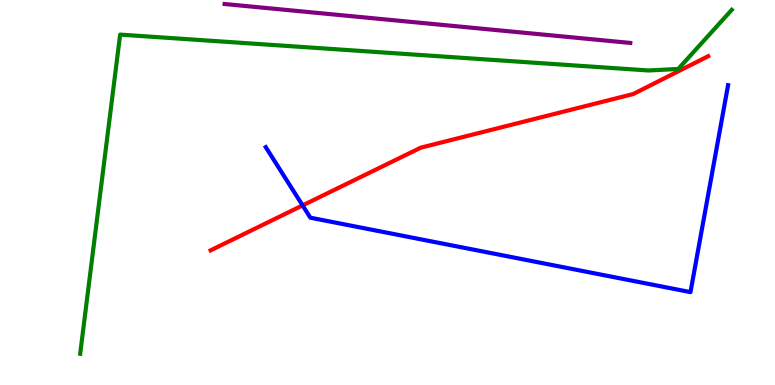[{'lines': ['blue', 'red'], 'intersections': [{'x': 3.9, 'y': 4.66}]}, {'lines': ['green', 'red'], 'intersections': []}, {'lines': ['purple', 'red'], 'intersections': []}, {'lines': ['blue', 'green'], 'intersections': []}, {'lines': ['blue', 'purple'], 'intersections': []}, {'lines': ['green', 'purple'], 'intersections': []}]